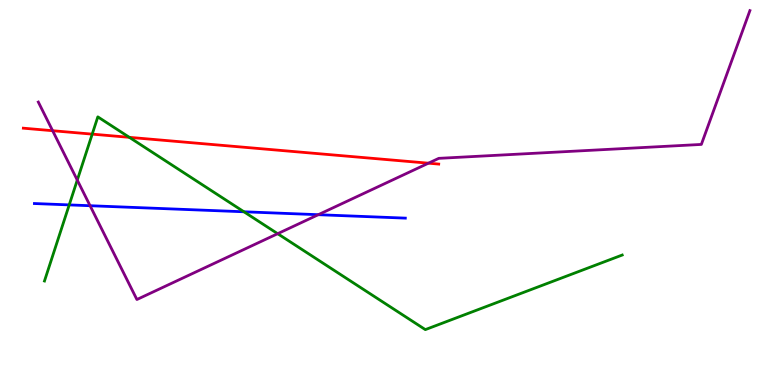[{'lines': ['blue', 'red'], 'intersections': []}, {'lines': ['green', 'red'], 'intersections': [{'x': 1.19, 'y': 6.52}, {'x': 1.67, 'y': 6.43}]}, {'lines': ['purple', 'red'], 'intersections': [{'x': 0.679, 'y': 6.6}, {'x': 5.53, 'y': 5.76}]}, {'lines': ['blue', 'green'], 'intersections': [{'x': 0.893, 'y': 4.68}, {'x': 3.15, 'y': 4.5}]}, {'lines': ['blue', 'purple'], 'intersections': [{'x': 1.16, 'y': 4.66}, {'x': 4.11, 'y': 4.42}]}, {'lines': ['green', 'purple'], 'intersections': [{'x': 0.997, 'y': 5.32}, {'x': 3.58, 'y': 3.93}]}]